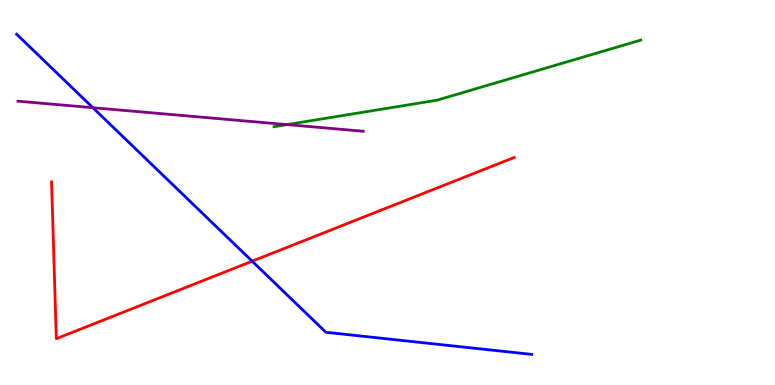[{'lines': ['blue', 'red'], 'intersections': [{'x': 3.25, 'y': 3.22}]}, {'lines': ['green', 'red'], 'intersections': []}, {'lines': ['purple', 'red'], 'intersections': []}, {'lines': ['blue', 'green'], 'intersections': []}, {'lines': ['blue', 'purple'], 'intersections': [{'x': 1.2, 'y': 7.2}]}, {'lines': ['green', 'purple'], 'intersections': [{'x': 3.7, 'y': 6.76}]}]